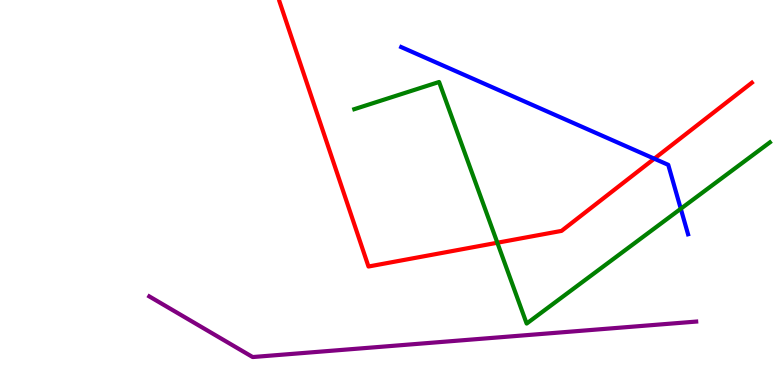[{'lines': ['blue', 'red'], 'intersections': [{'x': 8.44, 'y': 5.88}]}, {'lines': ['green', 'red'], 'intersections': [{'x': 6.42, 'y': 3.7}]}, {'lines': ['purple', 'red'], 'intersections': []}, {'lines': ['blue', 'green'], 'intersections': [{'x': 8.78, 'y': 4.58}]}, {'lines': ['blue', 'purple'], 'intersections': []}, {'lines': ['green', 'purple'], 'intersections': []}]